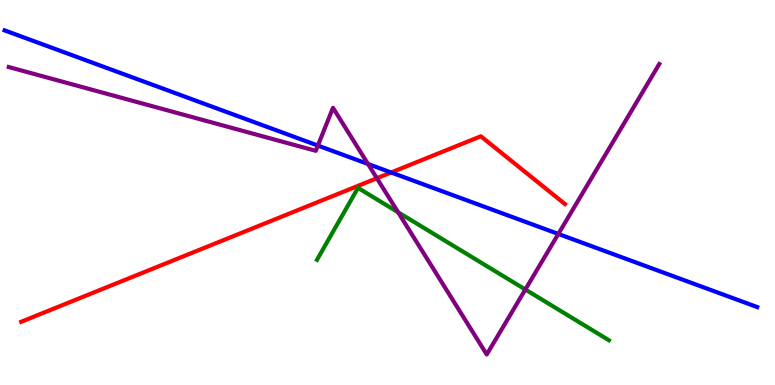[{'lines': ['blue', 'red'], 'intersections': [{'x': 5.05, 'y': 5.52}]}, {'lines': ['green', 'red'], 'intersections': []}, {'lines': ['purple', 'red'], 'intersections': [{'x': 4.86, 'y': 5.37}]}, {'lines': ['blue', 'green'], 'intersections': []}, {'lines': ['blue', 'purple'], 'intersections': [{'x': 4.1, 'y': 6.22}, {'x': 4.75, 'y': 5.74}, {'x': 7.2, 'y': 3.92}]}, {'lines': ['green', 'purple'], 'intersections': [{'x': 5.14, 'y': 4.49}, {'x': 6.78, 'y': 2.48}]}]